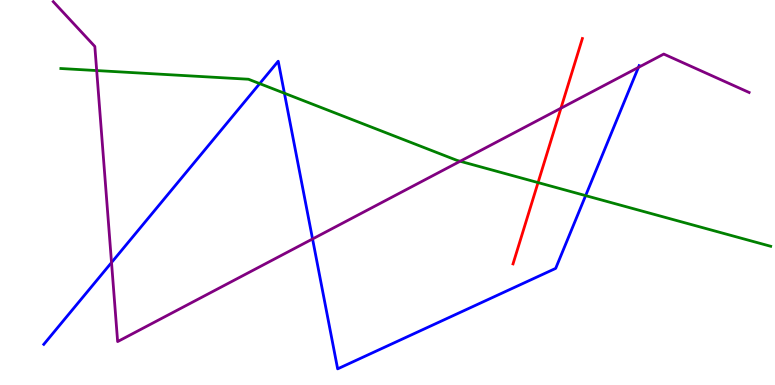[{'lines': ['blue', 'red'], 'intersections': []}, {'lines': ['green', 'red'], 'intersections': [{'x': 6.94, 'y': 5.26}]}, {'lines': ['purple', 'red'], 'intersections': [{'x': 7.24, 'y': 7.19}]}, {'lines': ['blue', 'green'], 'intersections': [{'x': 3.35, 'y': 7.83}, {'x': 3.67, 'y': 7.58}, {'x': 7.56, 'y': 4.92}]}, {'lines': ['blue', 'purple'], 'intersections': [{'x': 1.44, 'y': 3.18}, {'x': 4.03, 'y': 3.79}, {'x': 8.24, 'y': 8.25}]}, {'lines': ['green', 'purple'], 'intersections': [{'x': 1.25, 'y': 8.17}, {'x': 5.94, 'y': 5.81}]}]